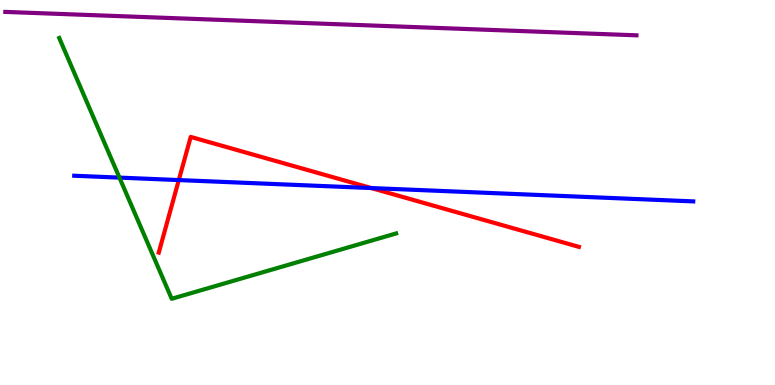[{'lines': ['blue', 'red'], 'intersections': [{'x': 2.31, 'y': 5.32}, {'x': 4.79, 'y': 5.12}]}, {'lines': ['green', 'red'], 'intersections': []}, {'lines': ['purple', 'red'], 'intersections': []}, {'lines': ['blue', 'green'], 'intersections': [{'x': 1.54, 'y': 5.39}]}, {'lines': ['blue', 'purple'], 'intersections': []}, {'lines': ['green', 'purple'], 'intersections': []}]